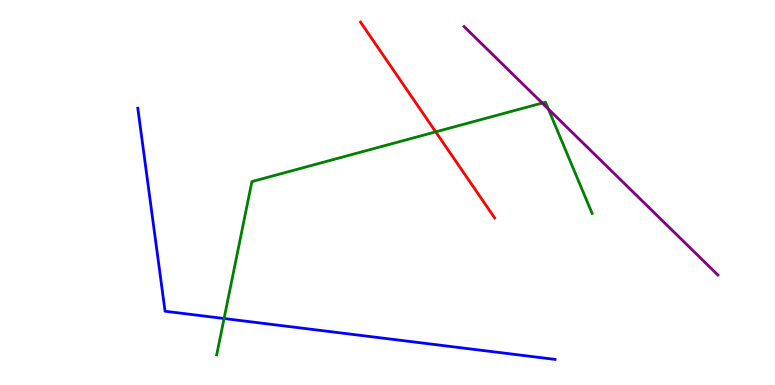[{'lines': ['blue', 'red'], 'intersections': []}, {'lines': ['green', 'red'], 'intersections': [{'x': 5.62, 'y': 6.58}]}, {'lines': ['purple', 'red'], 'intersections': []}, {'lines': ['blue', 'green'], 'intersections': [{'x': 2.89, 'y': 1.73}]}, {'lines': ['blue', 'purple'], 'intersections': []}, {'lines': ['green', 'purple'], 'intersections': [{'x': 7.0, 'y': 7.32}, {'x': 7.08, 'y': 7.17}]}]